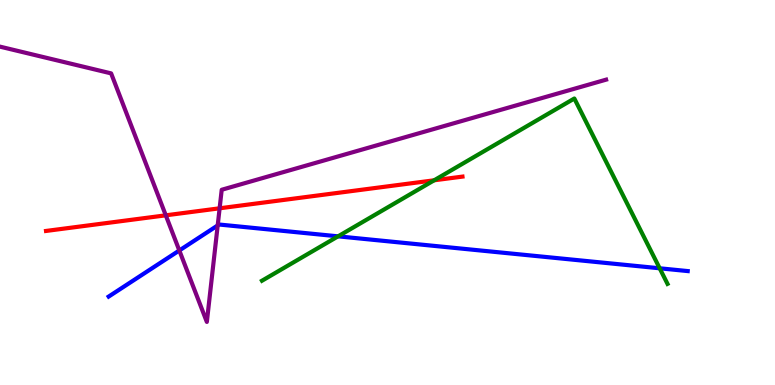[{'lines': ['blue', 'red'], 'intersections': []}, {'lines': ['green', 'red'], 'intersections': [{'x': 5.6, 'y': 5.32}]}, {'lines': ['purple', 'red'], 'intersections': [{'x': 2.14, 'y': 4.41}, {'x': 2.83, 'y': 4.59}]}, {'lines': ['blue', 'green'], 'intersections': [{'x': 4.36, 'y': 3.86}, {'x': 8.51, 'y': 3.03}]}, {'lines': ['blue', 'purple'], 'intersections': [{'x': 2.31, 'y': 3.49}, {'x': 2.81, 'y': 4.14}]}, {'lines': ['green', 'purple'], 'intersections': []}]